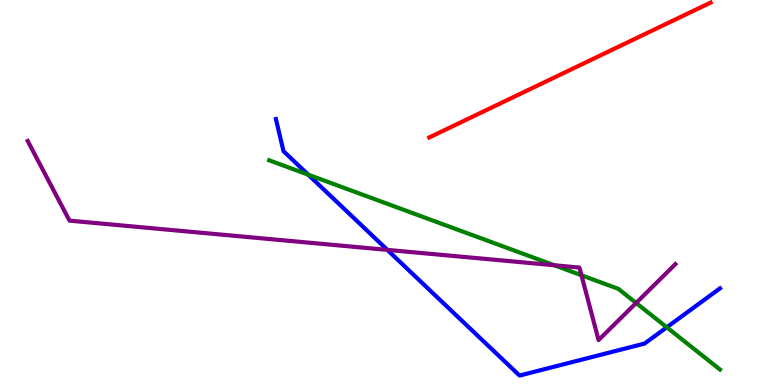[{'lines': ['blue', 'red'], 'intersections': []}, {'lines': ['green', 'red'], 'intersections': []}, {'lines': ['purple', 'red'], 'intersections': []}, {'lines': ['blue', 'green'], 'intersections': [{'x': 3.98, 'y': 5.46}, {'x': 8.6, 'y': 1.5}]}, {'lines': ['blue', 'purple'], 'intersections': [{'x': 5.0, 'y': 3.51}]}, {'lines': ['green', 'purple'], 'intersections': [{'x': 7.15, 'y': 3.11}, {'x': 7.5, 'y': 2.85}, {'x': 8.21, 'y': 2.13}]}]